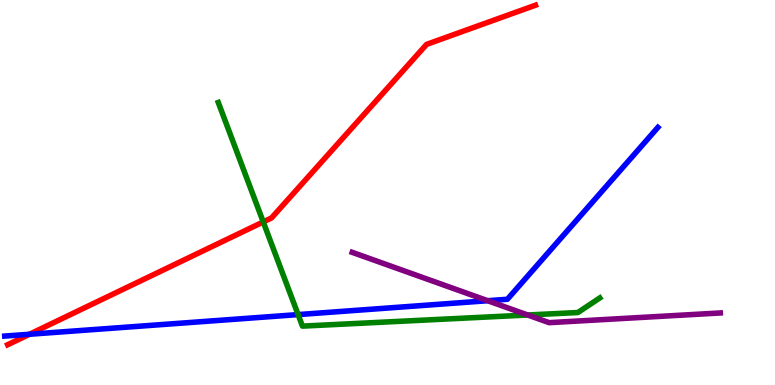[{'lines': ['blue', 'red'], 'intersections': [{'x': 0.38, 'y': 1.32}]}, {'lines': ['green', 'red'], 'intersections': [{'x': 3.4, 'y': 4.24}]}, {'lines': ['purple', 'red'], 'intersections': []}, {'lines': ['blue', 'green'], 'intersections': [{'x': 3.85, 'y': 1.83}]}, {'lines': ['blue', 'purple'], 'intersections': [{'x': 6.29, 'y': 2.19}]}, {'lines': ['green', 'purple'], 'intersections': [{'x': 6.81, 'y': 1.82}]}]